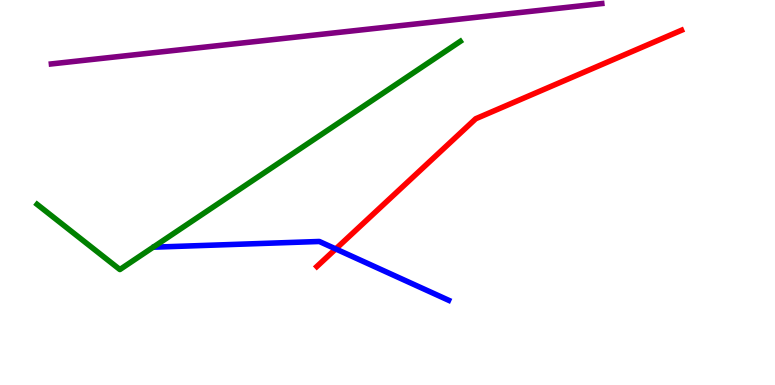[{'lines': ['blue', 'red'], 'intersections': [{'x': 4.33, 'y': 3.53}]}, {'lines': ['green', 'red'], 'intersections': []}, {'lines': ['purple', 'red'], 'intersections': []}, {'lines': ['blue', 'green'], 'intersections': []}, {'lines': ['blue', 'purple'], 'intersections': []}, {'lines': ['green', 'purple'], 'intersections': []}]